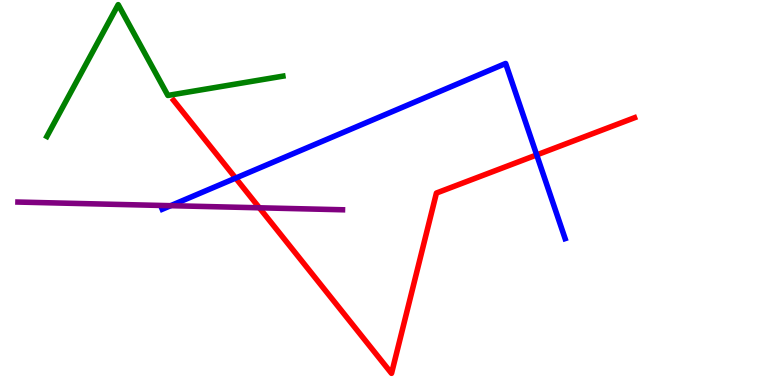[{'lines': ['blue', 'red'], 'intersections': [{'x': 3.04, 'y': 5.37}, {'x': 6.93, 'y': 5.98}]}, {'lines': ['green', 'red'], 'intersections': []}, {'lines': ['purple', 'red'], 'intersections': [{'x': 3.35, 'y': 4.6}]}, {'lines': ['blue', 'green'], 'intersections': []}, {'lines': ['blue', 'purple'], 'intersections': [{'x': 2.2, 'y': 4.66}]}, {'lines': ['green', 'purple'], 'intersections': []}]